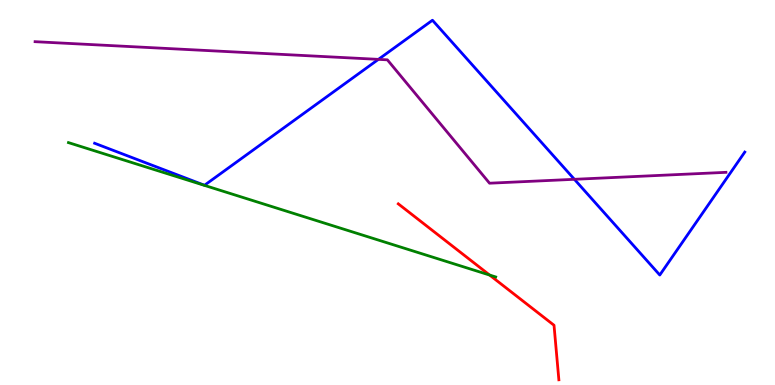[{'lines': ['blue', 'red'], 'intersections': []}, {'lines': ['green', 'red'], 'intersections': [{'x': 6.32, 'y': 2.86}]}, {'lines': ['purple', 'red'], 'intersections': []}, {'lines': ['blue', 'green'], 'intersections': []}, {'lines': ['blue', 'purple'], 'intersections': [{'x': 4.88, 'y': 8.46}, {'x': 7.41, 'y': 5.34}]}, {'lines': ['green', 'purple'], 'intersections': []}]